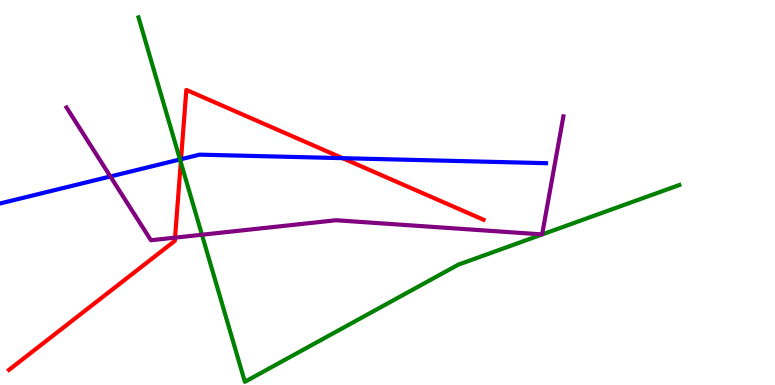[{'lines': ['blue', 'red'], 'intersections': [{'x': 2.34, 'y': 5.87}, {'x': 4.42, 'y': 5.89}]}, {'lines': ['green', 'red'], 'intersections': [{'x': 2.33, 'y': 5.78}]}, {'lines': ['purple', 'red'], 'intersections': [{'x': 2.26, 'y': 3.83}]}, {'lines': ['blue', 'green'], 'intersections': [{'x': 2.32, 'y': 5.86}]}, {'lines': ['blue', 'purple'], 'intersections': [{'x': 1.42, 'y': 5.42}]}, {'lines': ['green', 'purple'], 'intersections': [{'x': 2.61, 'y': 3.9}]}]